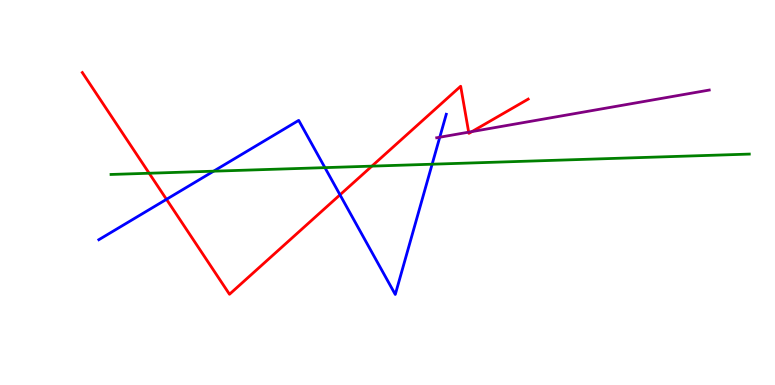[{'lines': ['blue', 'red'], 'intersections': [{'x': 2.15, 'y': 4.82}, {'x': 4.39, 'y': 4.94}]}, {'lines': ['green', 'red'], 'intersections': [{'x': 1.92, 'y': 5.5}, {'x': 4.8, 'y': 5.68}]}, {'lines': ['purple', 'red'], 'intersections': [{'x': 6.05, 'y': 6.57}, {'x': 6.09, 'y': 6.58}]}, {'lines': ['blue', 'green'], 'intersections': [{'x': 2.76, 'y': 5.55}, {'x': 4.19, 'y': 5.65}, {'x': 5.58, 'y': 5.73}]}, {'lines': ['blue', 'purple'], 'intersections': [{'x': 5.67, 'y': 6.44}]}, {'lines': ['green', 'purple'], 'intersections': []}]